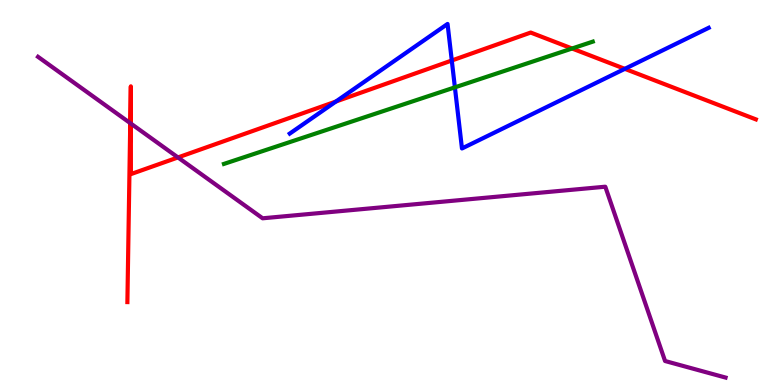[{'lines': ['blue', 'red'], 'intersections': [{'x': 4.33, 'y': 7.36}, {'x': 5.83, 'y': 8.43}, {'x': 8.06, 'y': 8.21}]}, {'lines': ['green', 'red'], 'intersections': [{'x': 7.38, 'y': 8.74}]}, {'lines': ['purple', 'red'], 'intersections': [{'x': 1.68, 'y': 6.8}, {'x': 1.69, 'y': 6.79}, {'x': 2.3, 'y': 5.91}]}, {'lines': ['blue', 'green'], 'intersections': [{'x': 5.87, 'y': 7.73}]}, {'lines': ['blue', 'purple'], 'intersections': []}, {'lines': ['green', 'purple'], 'intersections': []}]